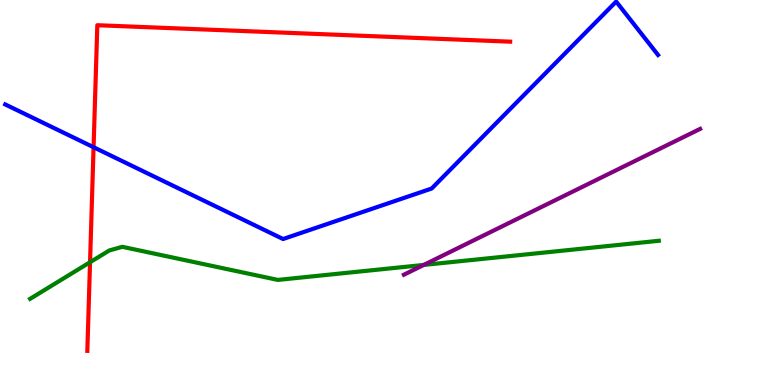[{'lines': ['blue', 'red'], 'intersections': [{'x': 1.21, 'y': 6.18}]}, {'lines': ['green', 'red'], 'intersections': [{'x': 1.16, 'y': 3.19}]}, {'lines': ['purple', 'red'], 'intersections': []}, {'lines': ['blue', 'green'], 'intersections': []}, {'lines': ['blue', 'purple'], 'intersections': []}, {'lines': ['green', 'purple'], 'intersections': [{'x': 5.47, 'y': 3.12}]}]